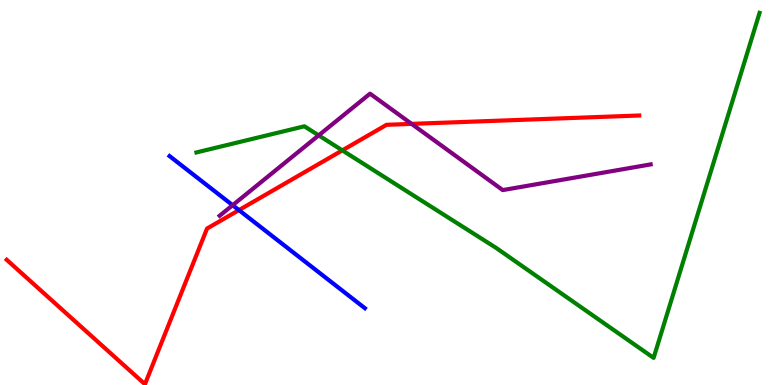[{'lines': ['blue', 'red'], 'intersections': [{'x': 3.08, 'y': 4.54}]}, {'lines': ['green', 'red'], 'intersections': [{'x': 4.42, 'y': 6.09}]}, {'lines': ['purple', 'red'], 'intersections': [{'x': 5.31, 'y': 6.78}]}, {'lines': ['blue', 'green'], 'intersections': []}, {'lines': ['blue', 'purple'], 'intersections': [{'x': 3.0, 'y': 4.67}]}, {'lines': ['green', 'purple'], 'intersections': [{'x': 4.11, 'y': 6.48}]}]